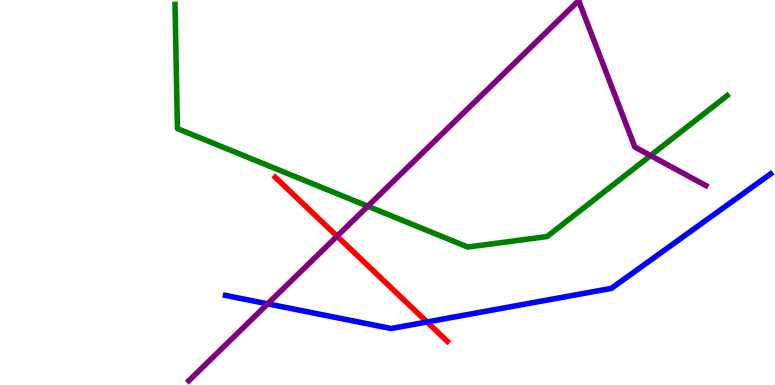[{'lines': ['blue', 'red'], 'intersections': [{'x': 5.51, 'y': 1.64}]}, {'lines': ['green', 'red'], 'intersections': []}, {'lines': ['purple', 'red'], 'intersections': [{'x': 4.35, 'y': 3.86}]}, {'lines': ['blue', 'green'], 'intersections': []}, {'lines': ['blue', 'purple'], 'intersections': [{'x': 3.45, 'y': 2.11}]}, {'lines': ['green', 'purple'], 'intersections': [{'x': 4.75, 'y': 4.64}, {'x': 8.39, 'y': 5.96}]}]